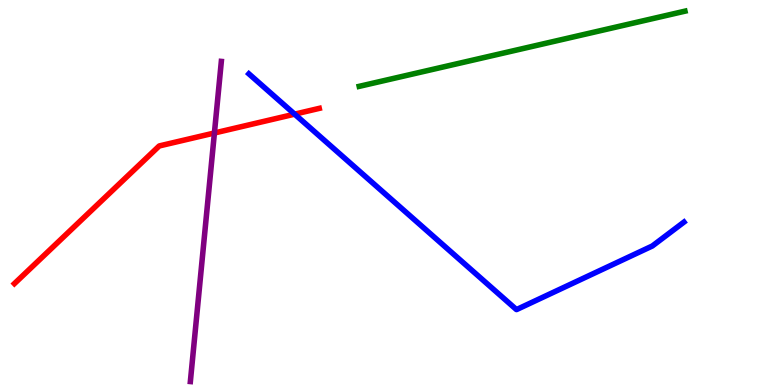[{'lines': ['blue', 'red'], 'intersections': [{'x': 3.8, 'y': 7.03}]}, {'lines': ['green', 'red'], 'intersections': []}, {'lines': ['purple', 'red'], 'intersections': [{'x': 2.77, 'y': 6.55}]}, {'lines': ['blue', 'green'], 'intersections': []}, {'lines': ['blue', 'purple'], 'intersections': []}, {'lines': ['green', 'purple'], 'intersections': []}]